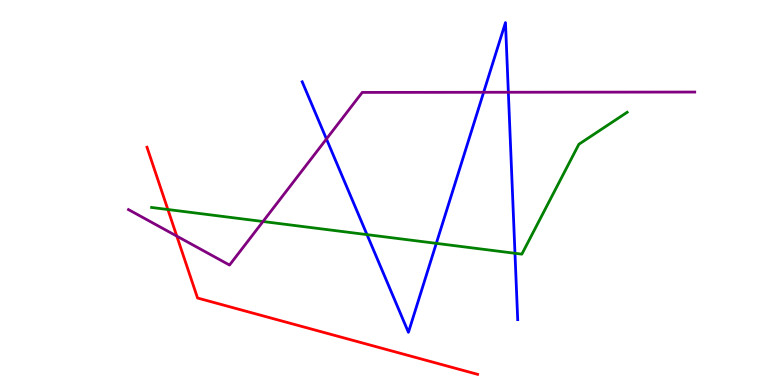[{'lines': ['blue', 'red'], 'intersections': []}, {'lines': ['green', 'red'], 'intersections': [{'x': 2.17, 'y': 4.56}]}, {'lines': ['purple', 'red'], 'intersections': [{'x': 2.28, 'y': 3.87}]}, {'lines': ['blue', 'green'], 'intersections': [{'x': 4.74, 'y': 3.91}, {'x': 5.63, 'y': 3.68}, {'x': 6.64, 'y': 3.42}]}, {'lines': ['blue', 'purple'], 'intersections': [{'x': 4.21, 'y': 6.39}, {'x': 6.24, 'y': 7.6}, {'x': 6.56, 'y': 7.6}]}, {'lines': ['green', 'purple'], 'intersections': [{'x': 3.39, 'y': 4.25}]}]